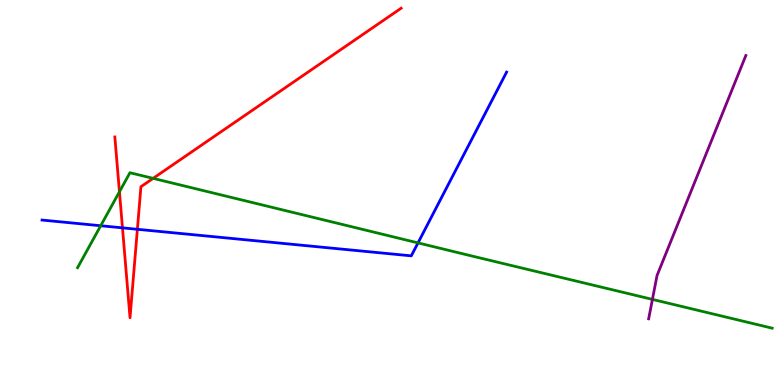[{'lines': ['blue', 'red'], 'intersections': [{'x': 1.58, 'y': 4.08}, {'x': 1.77, 'y': 4.04}]}, {'lines': ['green', 'red'], 'intersections': [{'x': 1.54, 'y': 5.02}, {'x': 1.98, 'y': 5.37}]}, {'lines': ['purple', 'red'], 'intersections': []}, {'lines': ['blue', 'green'], 'intersections': [{'x': 1.3, 'y': 4.14}, {'x': 5.39, 'y': 3.69}]}, {'lines': ['blue', 'purple'], 'intersections': []}, {'lines': ['green', 'purple'], 'intersections': [{'x': 8.42, 'y': 2.22}]}]